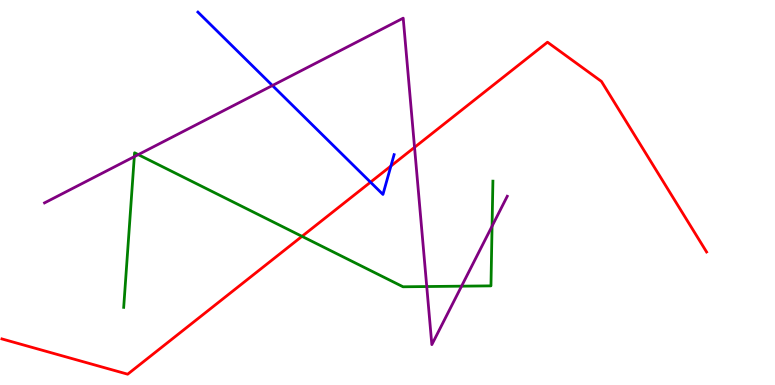[{'lines': ['blue', 'red'], 'intersections': [{'x': 4.78, 'y': 5.27}, {'x': 5.04, 'y': 5.69}]}, {'lines': ['green', 'red'], 'intersections': [{'x': 3.9, 'y': 3.86}]}, {'lines': ['purple', 'red'], 'intersections': [{'x': 5.35, 'y': 6.17}]}, {'lines': ['blue', 'green'], 'intersections': []}, {'lines': ['blue', 'purple'], 'intersections': [{'x': 3.52, 'y': 7.78}]}, {'lines': ['green', 'purple'], 'intersections': [{'x': 1.73, 'y': 5.93}, {'x': 1.78, 'y': 5.98}, {'x': 5.51, 'y': 2.56}, {'x': 5.96, 'y': 2.57}, {'x': 6.35, 'y': 4.13}]}]